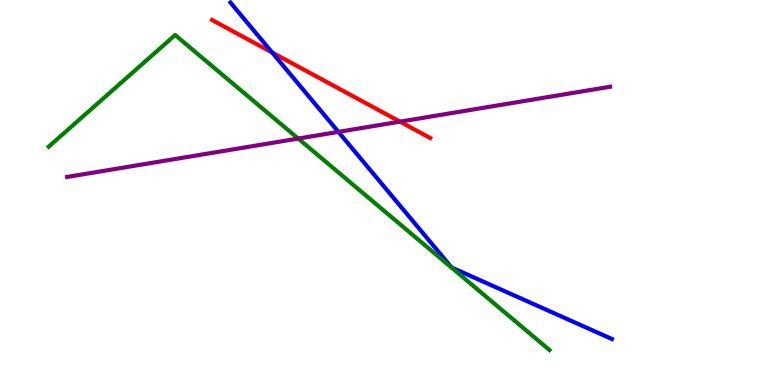[{'lines': ['blue', 'red'], 'intersections': [{'x': 3.51, 'y': 8.64}]}, {'lines': ['green', 'red'], 'intersections': []}, {'lines': ['purple', 'red'], 'intersections': [{'x': 5.16, 'y': 6.84}]}, {'lines': ['blue', 'green'], 'intersections': []}, {'lines': ['blue', 'purple'], 'intersections': [{'x': 4.37, 'y': 6.57}]}, {'lines': ['green', 'purple'], 'intersections': [{'x': 3.85, 'y': 6.4}]}]